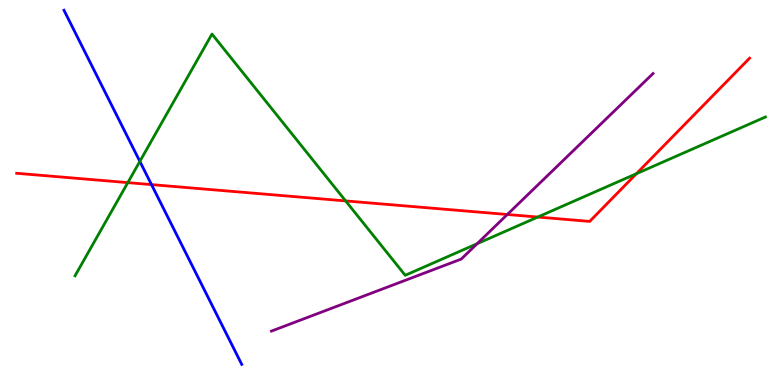[{'lines': ['blue', 'red'], 'intersections': [{'x': 1.95, 'y': 5.2}]}, {'lines': ['green', 'red'], 'intersections': [{'x': 1.65, 'y': 5.26}, {'x': 4.46, 'y': 4.78}, {'x': 6.94, 'y': 4.36}, {'x': 8.21, 'y': 5.49}]}, {'lines': ['purple', 'red'], 'intersections': [{'x': 6.55, 'y': 4.43}]}, {'lines': ['blue', 'green'], 'intersections': [{'x': 1.8, 'y': 5.81}]}, {'lines': ['blue', 'purple'], 'intersections': []}, {'lines': ['green', 'purple'], 'intersections': [{'x': 6.16, 'y': 3.67}]}]